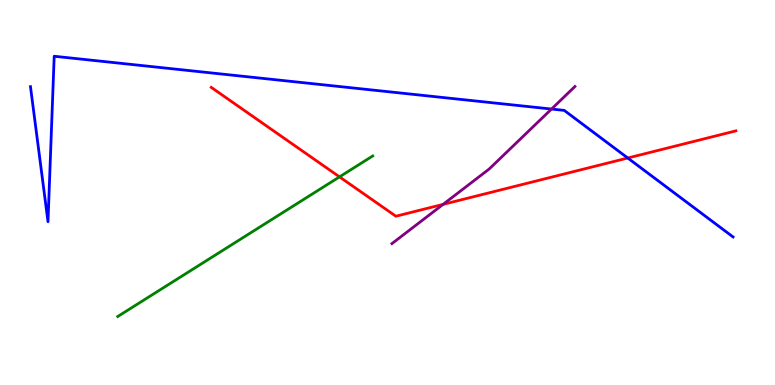[{'lines': ['blue', 'red'], 'intersections': [{'x': 8.1, 'y': 5.9}]}, {'lines': ['green', 'red'], 'intersections': [{'x': 4.38, 'y': 5.41}]}, {'lines': ['purple', 'red'], 'intersections': [{'x': 5.72, 'y': 4.69}]}, {'lines': ['blue', 'green'], 'intersections': []}, {'lines': ['blue', 'purple'], 'intersections': [{'x': 7.12, 'y': 7.17}]}, {'lines': ['green', 'purple'], 'intersections': []}]